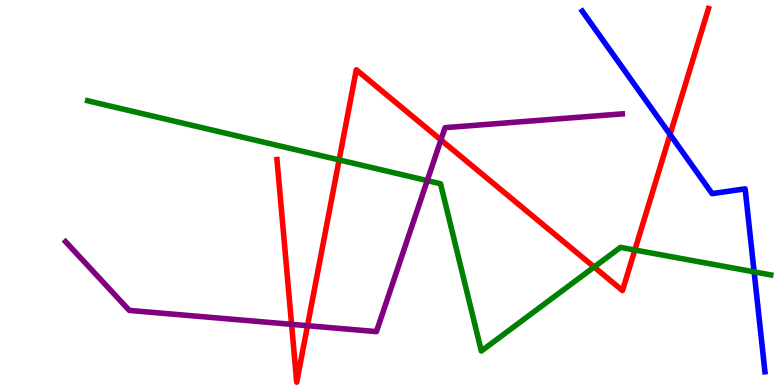[{'lines': ['blue', 'red'], 'intersections': [{'x': 8.65, 'y': 6.51}]}, {'lines': ['green', 'red'], 'intersections': [{'x': 4.38, 'y': 5.85}, {'x': 7.67, 'y': 3.06}, {'x': 8.19, 'y': 3.51}]}, {'lines': ['purple', 'red'], 'intersections': [{'x': 3.76, 'y': 1.58}, {'x': 3.97, 'y': 1.54}, {'x': 5.69, 'y': 6.37}]}, {'lines': ['blue', 'green'], 'intersections': [{'x': 9.73, 'y': 2.94}]}, {'lines': ['blue', 'purple'], 'intersections': []}, {'lines': ['green', 'purple'], 'intersections': [{'x': 5.51, 'y': 5.31}]}]